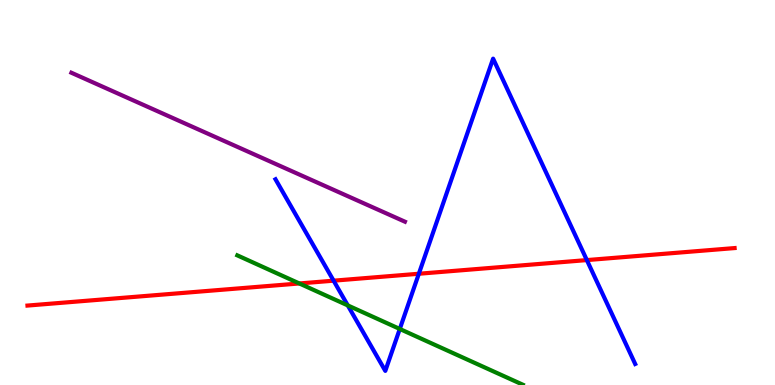[{'lines': ['blue', 'red'], 'intersections': [{'x': 4.3, 'y': 2.71}, {'x': 5.4, 'y': 2.89}, {'x': 7.57, 'y': 3.24}]}, {'lines': ['green', 'red'], 'intersections': [{'x': 3.86, 'y': 2.64}]}, {'lines': ['purple', 'red'], 'intersections': []}, {'lines': ['blue', 'green'], 'intersections': [{'x': 4.49, 'y': 2.07}, {'x': 5.16, 'y': 1.46}]}, {'lines': ['blue', 'purple'], 'intersections': []}, {'lines': ['green', 'purple'], 'intersections': []}]